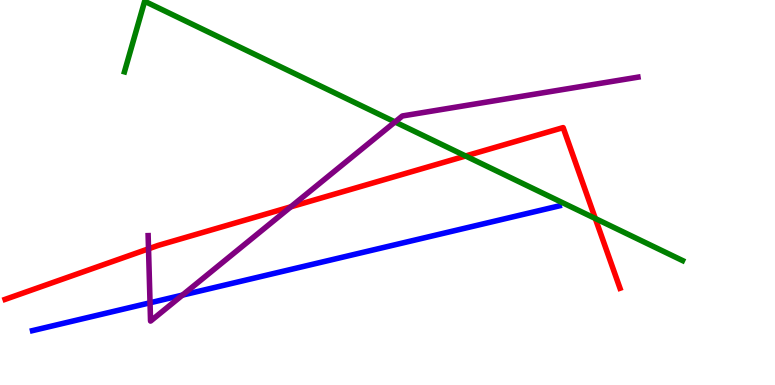[{'lines': ['blue', 'red'], 'intersections': []}, {'lines': ['green', 'red'], 'intersections': [{'x': 6.01, 'y': 5.95}, {'x': 7.68, 'y': 4.32}]}, {'lines': ['purple', 'red'], 'intersections': [{'x': 1.92, 'y': 3.54}, {'x': 3.75, 'y': 4.63}]}, {'lines': ['blue', 'green'], 'intersections': []}, {'lines': ['blue', 'purple'], 'intersections': [{'x': 1.94, 'y': 2.14}, {'x': 2.35, 'y': 2.33}]}, {'lines': ['green', 'purple'], 'intersections': [{'x': 5.1, 'y': 6.83}]}]